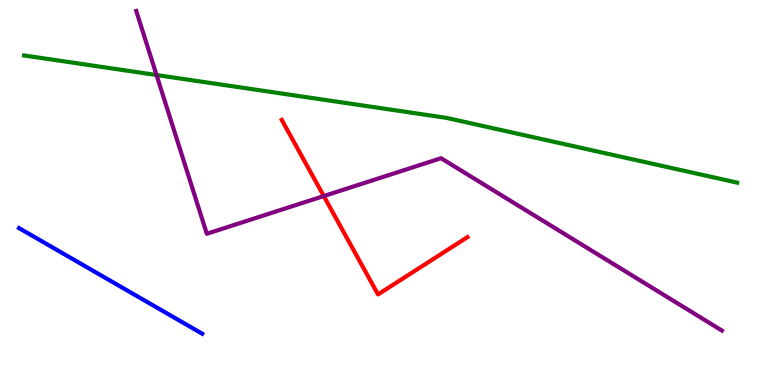[{'lines': ['blue', 'red'], 'intersections': []}, {'lines': ['green', 'red'], 'intersections': []}, {'lines': ['purple', 'red'], 'intersections': [{'x': 4.18, 'y': 4.91}]}, {'lines': ['blue', 'green'], 'intersections': []}, {'lines': ['blue', 'purple'], 'intersections': []}, {'lines': ['green', 'purple'], 'intersections': [{'x': 2.02, 'y': 8.05}]}]